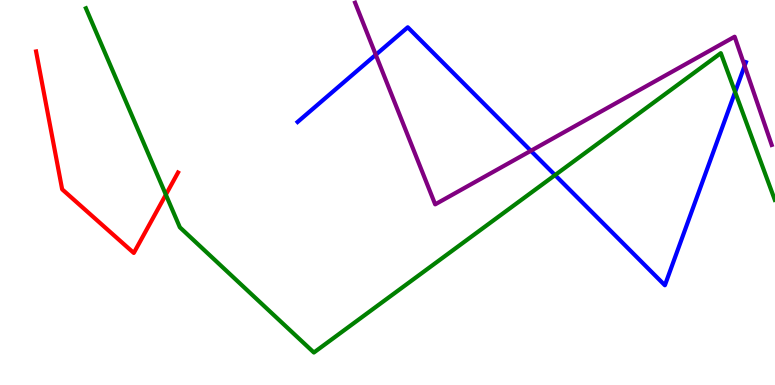[{'lines': ['blue', 'red'], 'intersections': []}, {'lines': ['green', 'red'], 'intersections': [{'x': 2.14, 'y': 4.94}]}, {'lines': ['purple', 'red'], 'intersections': []}, {'lines': ['blue', 'green'], 'intersections': [{'x': 7.16, 'y': 5.45}, {'x': 9.49, 'y': 7.61}]}, {'lines': ['blue', 'purple'], 'intersections': [{'x': 4.85, 'y': 8.58}, {'x': 6.85, 'y': 6.08}, {'x': 9.61, 'y': 8.29}]}, {'lines': ['green', 'purple'], 'intersections': []}]